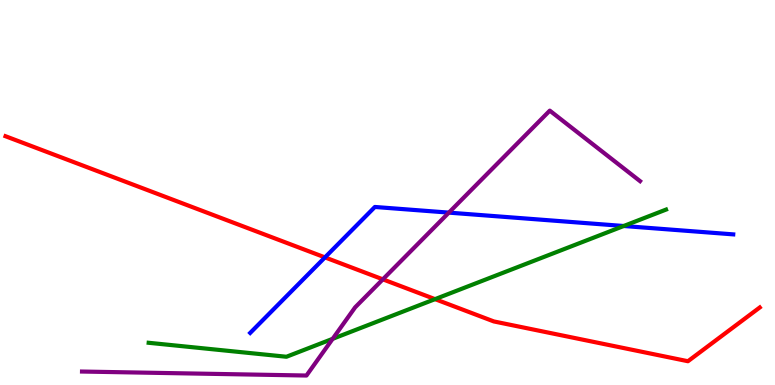[{'lines': ['blue', 'red'], 'intersections': [{'x': 4.19, 'y': 3.31}]}, {'lines': ['green', 'red'], 'intersections': [{'x': 5.61, 'y': 2.23}]}, {'lines': ['purple', 'red'], 'intersections': [{'x': 4.94, 'y': 2.74}]}, {'lines': ['blue', 'green'], 'intersections': [{'x': 8.05, 'y': 4.13}]}, {'lines': ['blue', 'purple'], 'intersections': [{'x': 5.79, 'y': 4.48}]}, {'lines': ['green', 'purple'], 'intersections': [{'x': 4.29, 'y': 1.2}]}]